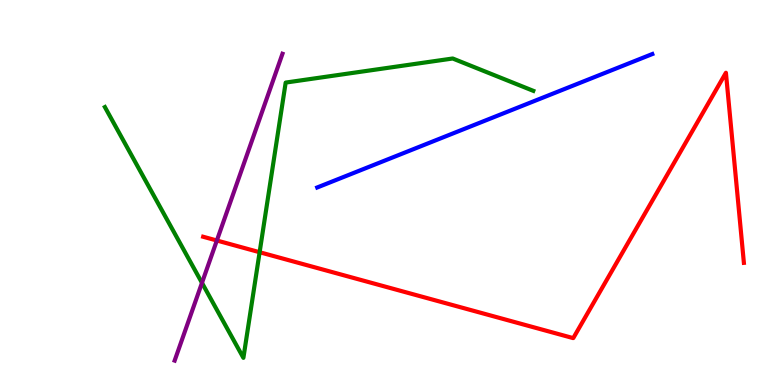[{'lines': ['blue', 'red'], 'intersections': []}, {'lines': ['green', 'red'], 'intersections': [{'x': 3.35, 'y': 3.45}]}, {'lines': ['purple', 'red'], 'intersections': [{'x': 2.8, 'y': 3.75}]}, {'lines': ['blue', 'green'], 'intersections': []}, {'lines': ['blue', 'purple'], 'intersections': []}, {'lines': ['green', 'purple'], 'intersections': [{'x': 2.61, 'y': 2.65}]}]